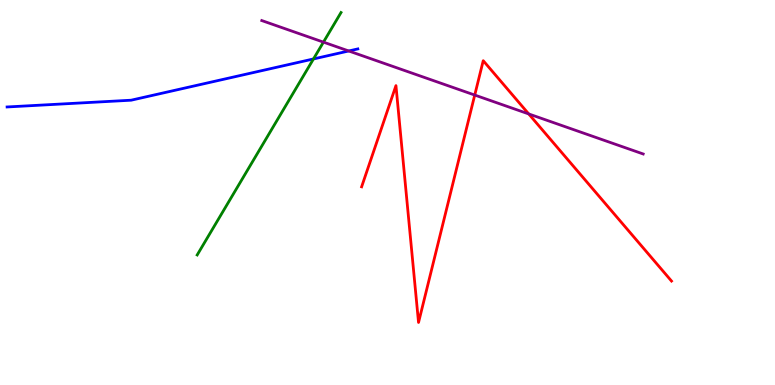[{'lines': ['blue', 'red'], 'intersections': []}, {'lines': ['green', 'red'], 'intersections': []}, {'lines': ['purple', 'red'], 'intersections': [{'x': 6.13, 'y': 7.53}, {'x': 6.82, 'y': 7.04}]}, {'lines': ['blue', 'green'], 'intersections': [{'x': 4.04, 'y': 8.47}]}, {'lines': ['blue', 'purple'], 'intersections': [{'x': 4.5, 'y': 8.68}]}, {'lines': ['green', 'purple'], 'intersections': [{'x': 4.17, 'y': 8.91}]}]